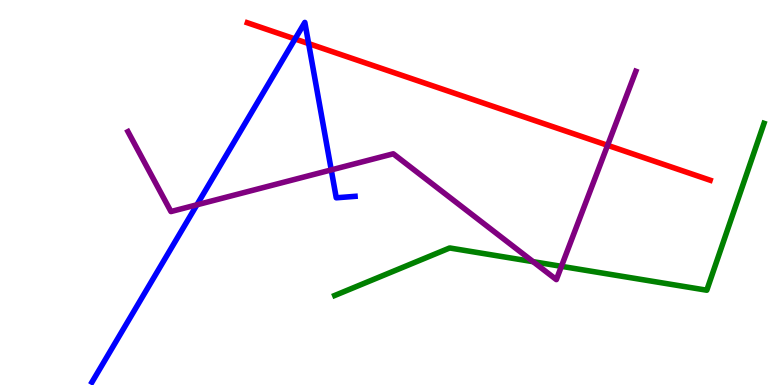[{'lines': ['blue', 'red'], 'intersections': [{'x': 3.81, 'y': 8.99}, {'x': 3.98, 'y': 8.87}]}, {'lines': ['green', 'red'], 'intersections': []}, {'lines': ['purple', 'red'], 'intersections': [{'x': 7.84, 'y': 6.23}]}, {'lines': ['blue', 'green'], 'intersections': []}, {'lines': ['blue', 'purple'], 'intersections': [{'x': 2.54, 'y': 4.68}, {'x': 4.27, 'y': 5.59}]}, {'lines': ['green', 'purple'], 'intersections': [{'x': 6.88, 'y': 3.2}, {'x': 7.24, 'y': 3.08}]}]